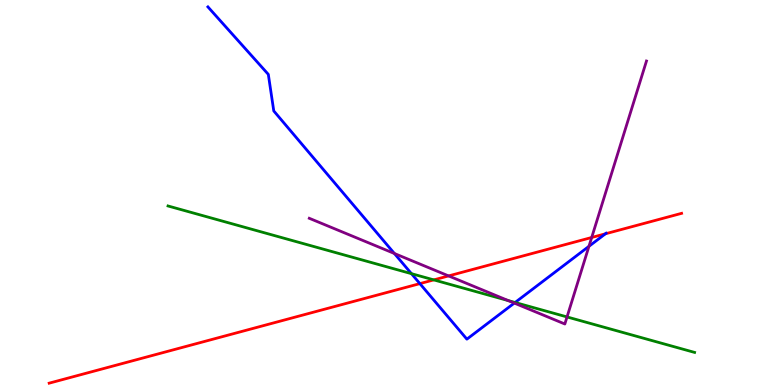[{'lines': ['blue', 'red'], 'intersections': [{'x': 5.42, 'y': 2.63}, {'x': 7.81, 'y': 3.93}]}, {'lines': ['green', 'red'], 'intersections': [{'x': 5.6, 'y': 2.73}]}, {'lines': ['purple', 'red'], 'intersections': [{'x': 5.79, 'y': 2.83}, {'x': 7.63, 'y': 3.83}]}, {'lines': ['blue', 'green'], 'intersections': [{'x': 5.31, 'y': 2.89}, {'x': 6.65, 'y': 2.14}]}, {'lines': ['blue', 'purple'], 'intersections': [{'x': 5.09, 'y': 3.42}, {'x': 6.64, 'y': 2.13}, {'x': 7.6, 'y': 3.6}]}, {'lines': ['green', 'purple'], 'intersections': [{'x': 6.56, 'y': 2.19}, {'x': 7.32, 'y': 1.77}]}]